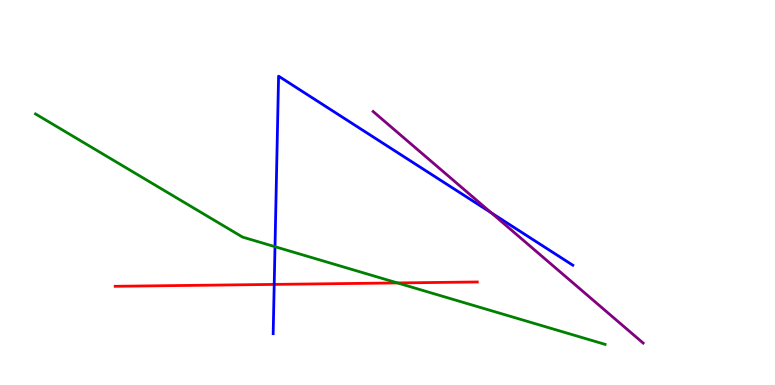[{'lines': ['blue', 'red'], 'intersections': [{'x': 3.54, 'y': 2.61}]}, {'lines': ['green', 'red'], 'intersections': [{'x': 5.13, 'y': 2.65}]}, {'lines': ['purple', 'red'], 'intersections': []}, {'lines': ['blue', 'green'], 'intersections': [{'x': 3.55, 'y': 3.59}]}, {'lines': ['blue', 'purple'], 'intersections': [{'x': 6.34, 'y': 4.47}]}, {'lines': ['green', 'purple'], 'intersections': []}]